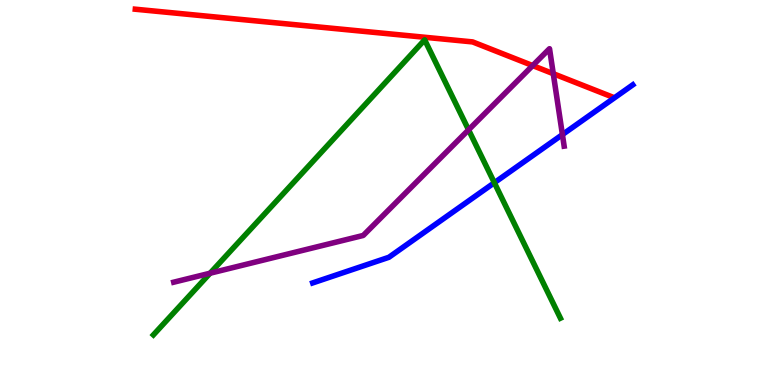[{'lines': ['blue', 'red'], 'intersections': []}, {'lines': ['green', 'red'], 'intersections': []}, {'lines': ['purple', 'red'], 'intersections': [{'x': 6.87, 'y': 8.3}, {'x': 7.14, 'y': 8.09}]}, {'lines': ['blue', 'green'], 'intersections': [{'x': 6.38, 'y': 5.25}]}, {'lines': ['blue', 'purple'], 'intersections': [{'x': 7.26, 'y': 6.5}]}, {'lines': ['green', 'purple'], 'intersections': [{'x': 2.71, 'y': 2.9}, {'x': 6.05, 'y': 6.63}]}]